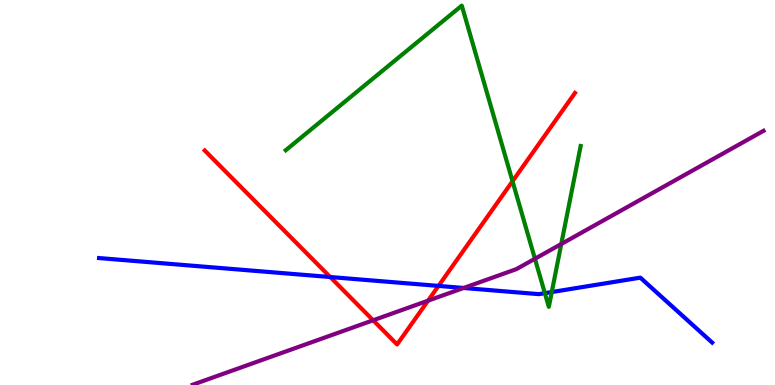[{'lines': ['blue', 'red'], 'intersections': [{'x': 4.26, 'y': 2.8}, {'x': 5.66, 'y': 2.57}]}, {'lines': ['green', 'red'], 'intersections': [{'x': 6.61, 'y': 5.29}]}, {'lines': ['purple', 'red'], 'intersections': [{'x': 4.81, 'y': 1.68}, {'x': 5.52, 'y': 2.19}]}, {'lines': ['blue', 'green'], 'intersections': [{'x': 7.03, 'y': 2.39}, {'x': 7.12, 'y': 2.41}]}, {'lines': ['blue', 'purple'], 'intersections': [{'x': 5.98, 'y': 2.52}]}, {'lines': ['green', 'purple'], 'intersections': [{'x': 6.9, 'y': 3.28}, {'x': 7.24, 'y': 3.66}]}]